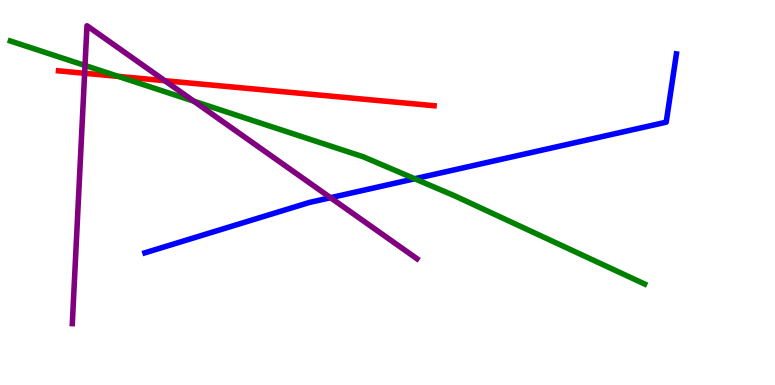[{'lines': ['blue', 'red'], 'intersections': []}, {'lines': ['green', 'red'], 'intersections': [{'x': 1.53, 'y': 8.02}]}, {'lines': ['purple', 'red'], 'intersections': [{'x': 1.09, 'y': 8.1}, {'x': 2.13, 'y': 7.9}]}, {'lines': ['blue', 'green'], 'intersections': [{'x': 5.35, 'y': 5.36}]}, {'lines': ['blue', 'purple'], 'intersections': [{'x': 4.26, 'y': 4.86}]}, {'lines': ['green', 'purple'], 'intersections': [{'x': 1.1, 'y': 8.3}, {'x': 2.5, 'y': 7.37}]}]